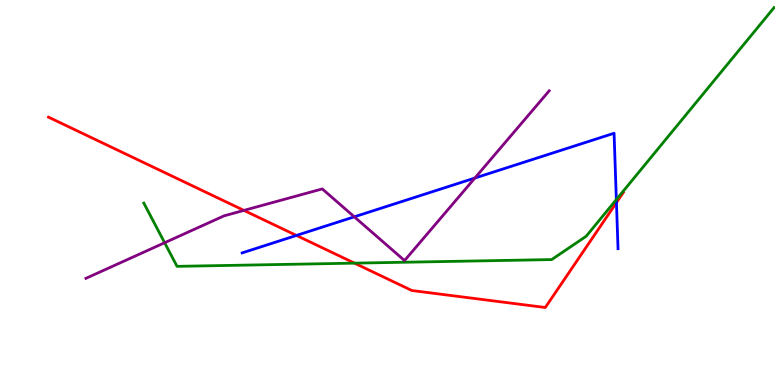[{'lines': ['blue', 'red'], 'intersections': [{'x': 3.82, 'y': 3.88}, {'x': 7.95, 'y': 4.74}]}, {'lines': ['green', 'red'], 'intersections': [{'x': 4.57, 'y': 3.17}]}, {'lines': ['purple', 'red'], 'intersections': [{'x': 3.15, 'y': 4.54}]}, {'lines': ['blue', 'green'], 'intersections': [{'x': 7.95, 'y': 4.82}]}, {'lines': ['blue', 'purple'], 'intersections': [{'x': 4.57, 'y': 4.37}, {'x': 6.13, 'y': 5.38}]}, {'lines': ['green', 'purple'], 'intersections': [{'x': 2.12, 'y': 3.7}]}]